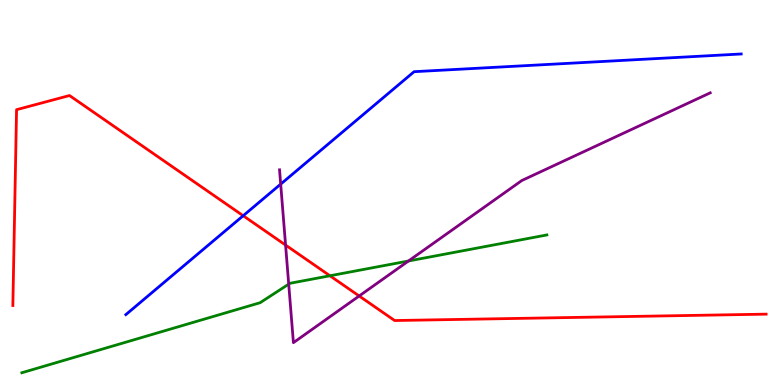[{'lines': ['blue', 'red'], 'intersections': [{'x': 3.14, 'y': 4.4}]}, {'lines': ['green', 'red'], 'intersections': [{'x': 4.26, 'y': 2.84}]}, {'lines': ['purple', 'red'], 'intersections': [{'x': 3.68, 'y': 3.63}, {'x': 4.63, 'y': 2.31}]}, {'lines': ['blue', 'green'], 'intersections': []}, {'lines': ['blue', 'purple'], 'intersections': [{'x': 3.62, 'y': 5.22}]}, {'lines': ['green', 'purple'], 'intersections': [{'x': 3.73, 'y': 2.62}, {'x': 5.27, 'y': 3.22}]}]